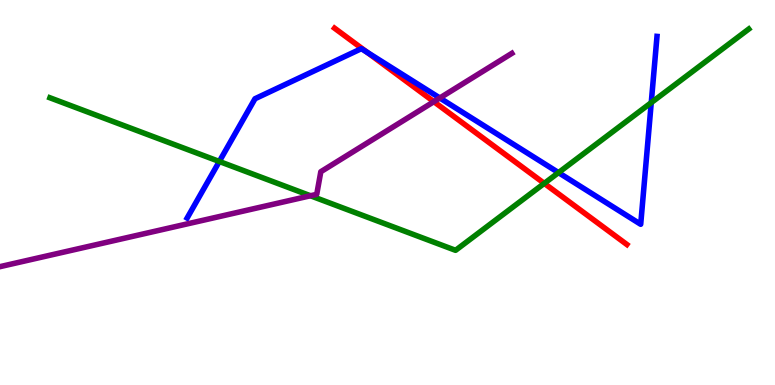[{'lines': ['blue', 'red'], 'intersections': [{'x': 4.74, 'y': 8.64}]}, {'lines': ['green', 'red'], 'intersections': [{'x': 7.02, 'y': 5.24}]}, {'lines': ['purple', 'red'], 'intersections': [{'x': 5.6, 'y': 7.36}]}, {'lines': ['blue', 'green'], 'intersections': [{'x': 2.83, 'y': 5.81}, {'x': 7.21, 'y': 5.52}, {'x': 8.4, 'y': 7.33}]}, {'lines': ['blue', 'purple'], 'intersections': [{'x': 5.68, 'y': 7.45}]}, {'lines': ['green', 'purple'], 'intersections': [{'x': 4.01, 'y': 4.92}]}]